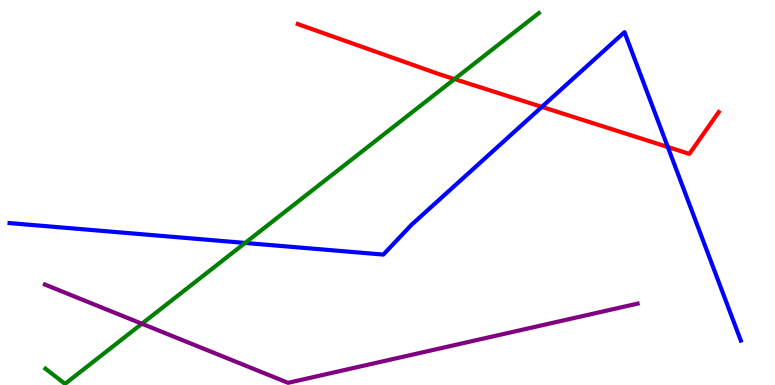[{'lines': ['blue', 'red'], 'intersections': [{'x': 6.99, 'y': 7.22}, {'x': 8.62, 'y': 6.18}]}, {'lines': ['green', 'red'], 'intersections': [{'x': 5.86, 'y': 7.95}]}, {'lines': ['purple', 'red'], 'intersections': []}, {'lines': ['blue', 'green'], 'intersections': [{'x': 3.16, 'y': 3.69}]}, {'lines': ['blue', 'purple'], 'intersections': []}, {'lines': ['green', 'purple'], 'intersections': [{'x': 1.83, 'y': 1.59}]}]